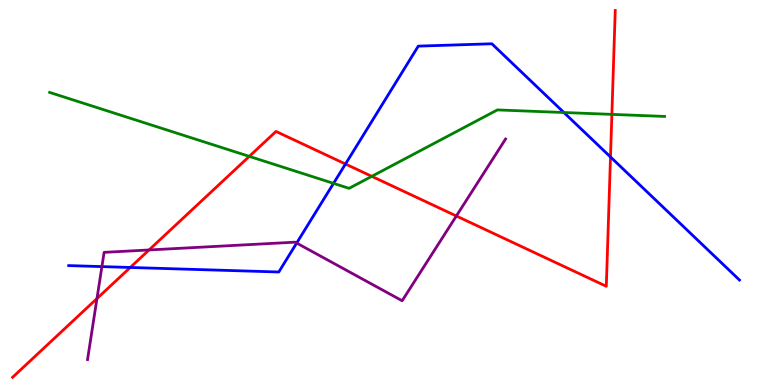[{'lines': ['blue', 'red'], 'intersections': [{'x': 1.68, 'y': 3.05}, {'x': 4.46, 'y': 5.74}, {'x': 7.88, 'y': 5.92}]}, {'lines': ['green', 'red'], 'intersections': [{'x': 3.22, 'y': 5.94}, {'x': 4.8, 'y': 5.42}, {'x': 7.9, 'y': 7.03}]}, {'lines': ['purple', 'red'], 'intersections': [{'x': 1.25, 'y': 2.25}, {'x': 1.92, 'y': 3.51}, {'x': 5.89, 'y': 4.39}]}, {'lines': ['blue', 'green'], 'intersections': [{'x': 4.3, 'y': 5.24}, {'x': 7.28, 'y': 7.08}]}, {'lines': ['blue', 'purple'], 'intersections': [{'x': 1.31, 'y': 3.08}, {'x': 3.83, 'y': 3.69}]}, {'lines': ['green', 'purple'], 'intersections': []}]